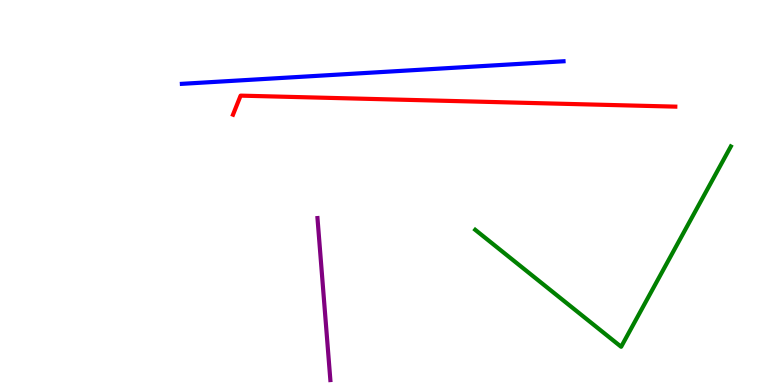[{'lines': ['blue', 'red'], 'intersections': []}, {'lines': ['green', 'red'], 'intersections': []}, {'lines': ['purple', 'red'], 'intersections': []}, {'lines': ['blue', 'green'], 'intersections': []}, {'lines': ['blue', 'purple'], 'intersections': []}, {'lines': ['green', 'purple'], 'intersections': []}]